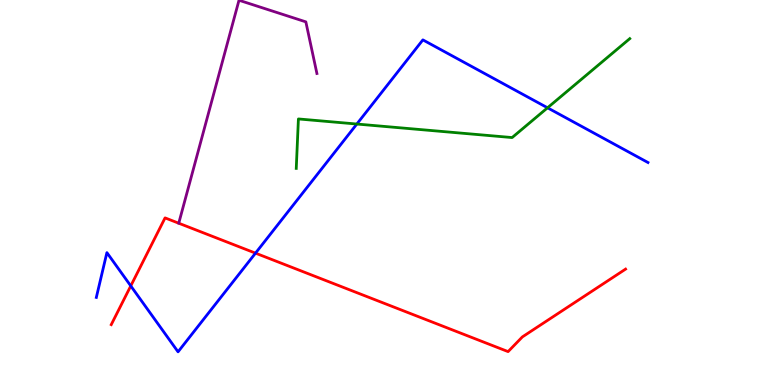[{'lines': ['blue', 'red'], 'intersections': [{'x': 1.69, 'y': 2.57}, {'x': 3.3, 'y': 3.42}]}, {'lines': ['green', 'red'], 'intersections': []}, {'lines': ['purple', 'red'], 'intersections': []}, {'lines': ['blue', 'green'], 'intersections': [{'x': 4.6, 'y': 6.78}, {'x': 7.06, 'y': 7.2}]}, {'lines': ['blue', 'purple'], 'intersections': []}, {'lines': ['green', 'purple'], 'intersections': []}]